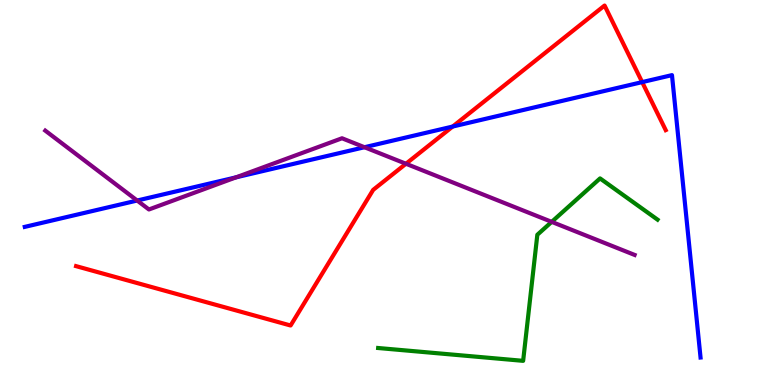[{'lines': ['blue', 'red'], 'intersections': [{'x': 5.84, 'y': 6.71}, {'x': 8.29, 'y': 7.87}]}, {'lines': ['green', 'red'], 'intersections': []}, {'lines': ['purple', 'red'], 'intersections': [{'x': 5.24, 'y': 5.75}]}, {'lines': ['blue', 'green'], 'intersections': []}, {'lines': ['blue', 'purple'], 'intersections': [{'x': 1.77, 'y': 4.79}, {'x': 3.05, 'y': 5.39}, {'x': 4.7, 'y': 6.18}]}, {'lines': ['green', 'purple'], 'intersections': [{'x': 7.12, 'y': 4.24}]}]